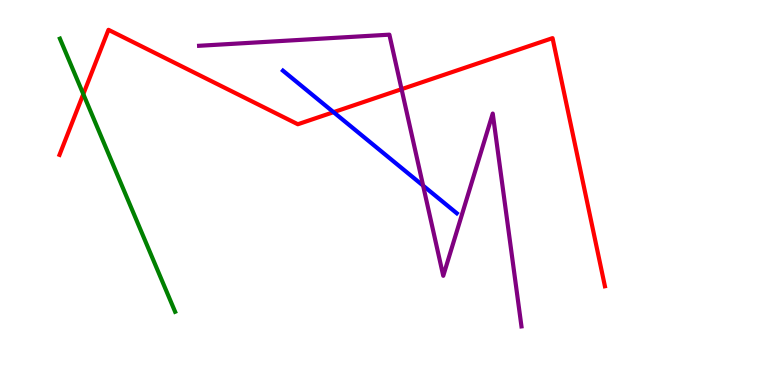[{'lines': ['blue', 'red'], 'intersections': [{'x': 4.3, 'y': 7.09}]}, {'lines': ['green', 'red'], 'intersections': [{'x': 1.07, 'y': 7.56}]}, {'lines': ['purple', 'red'], 'intersections': [{'x': 5.18, 'y': 7.68}]}, {'lines': ['blue', 'green'], 'intersections': []}, {'lines': ['blue', 'purple'], 'intersections': [{'x': 5.46, 'y': 5.18}]}, {'lines': ['green', 'purple'], 'intersections': []}]